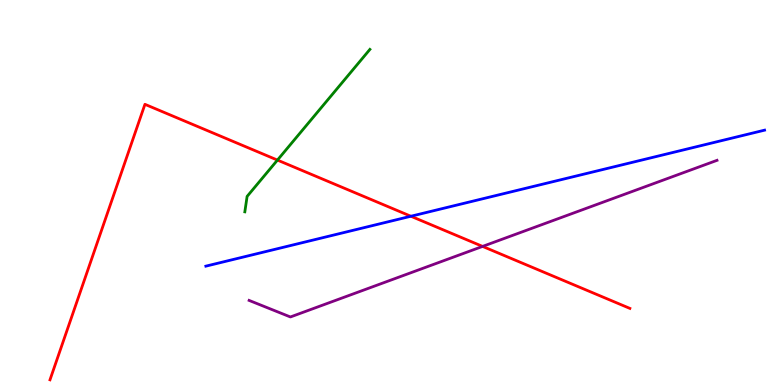[{'lines': ['blue', 'red'], 'intersections': [{'x': 5.3, 'y': 4.38}]}, {'lines': ['green', 'red'], 'intersections': [{'x': 3.58, 'y': 5.84}]}, {'lines': ['purple', 'red'], 'intersections': [{'x': 6.23, 'y': 3.6}]}, {'lines': ['blue', 'green'], 'intersections': []}, {'lines': ['blue', 'purple'], 'intersections': []}, {'lines': ['green', 'purple'], 'intersections': []}]